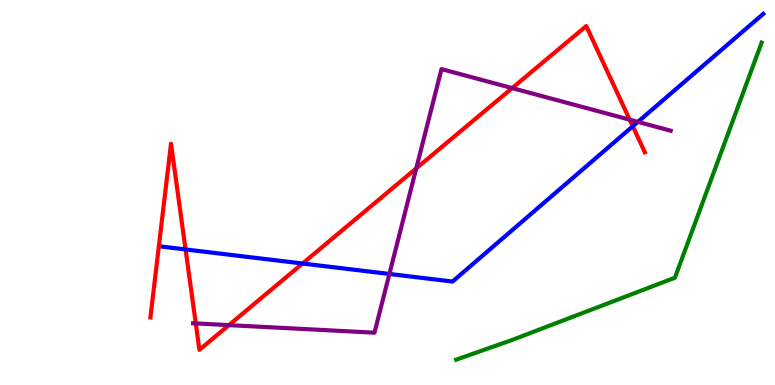[{'lines': ['blue', 'red'], 'intersections': [{'x': 2.39, 'y': 3.52}, {'x': 3.9, 'y': 3.16}, {'x': 8.16, 'y': 6.72}]}, {'lines': ['green', 'red'], 'intersections': []}, {'lines': ['purple', 'red'], 'intersections': [{'x': 2.53, 'y': 1.6}, {'x': 2.95, 'y': 1.55}, {'x': 5.37, 'y': 5.63}, {'x': 6.61, 'y': 7.71}, {'x': 8.13, 'y': 6.89}]}, {'lines': ['blue', 'green'], 'intersections': []}, {'lines': ['blue', 'purple'], 'intersections': [{'x': 5.02, 'y': 2.88}, {'x': 8.23, 'y': 6.83}]}, {'lines': ['green', 'purple'], 'intersections': []}]